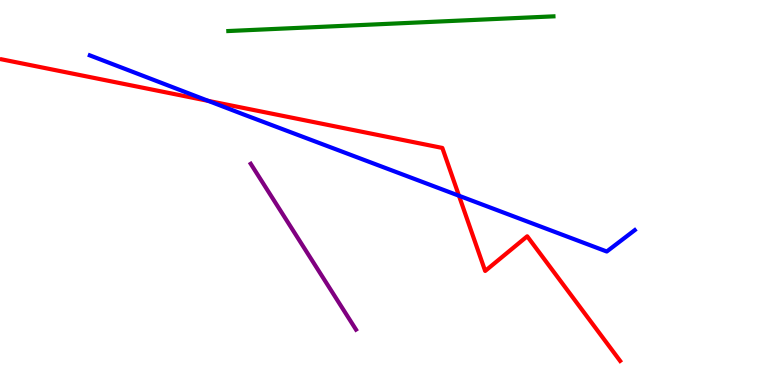[{'lines': ['blue', 'red'], 'intersections': [{'x': 2.69, 'y': 7.38}, {'x': 5.92, 'y': 4.92}]}, {'lines': ['green', 'red'], 'intersections': []}, {'lines': ['purple', 'red'], 'intersections': []}, {'lines': ['blue', 'green'], 'intersections': []}, {'lines': ['blue', 'purple'], 'intersections': []}, {'lines': ['green', 'purple'], 'intersections': []}]